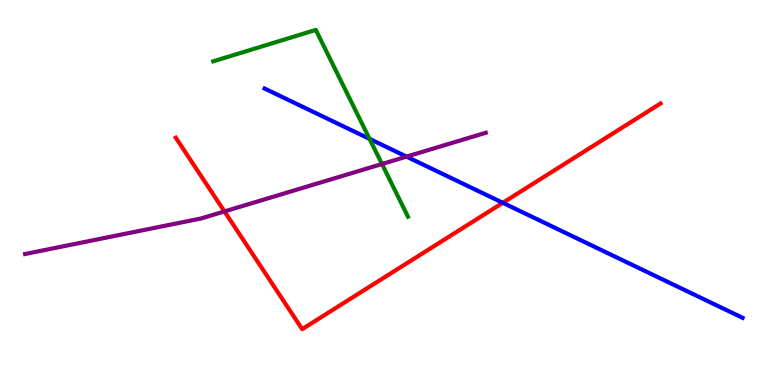[{'lines': ['blue', 'red'], 'intersections': [{'x': 6.49, 'y': 4.73}]}, {'lines': ['green', 'red'], 'intersections': []}, {'lines': ['purple', 'red'], 'intersections': [{'x': 2.9, 'y': 4.51}]}, {'lines': ['blue', 'green'], 'intersections': [{'x': 4.77, 'y': 6.39}]}, {'lines': ['blue', 'purple'], 'intersections': [{'x': 5.25, 'y': 5.93}]}, {'lines': ['green', 'purple'], 'intersections': [{'x': 4.93, 'y': 5.74}]}]